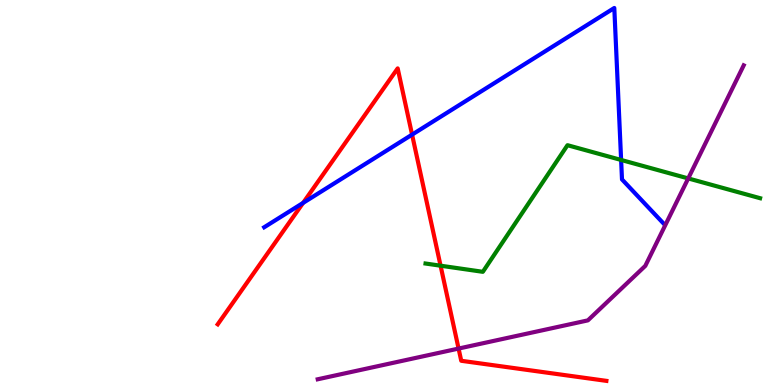[{'lines': ['blue', 'red'], 'intersections': [{'x': 3.91, 'y': 4.73}, {'x': 5.32, 'y': 6.5}]}, {'lines': ['green', 'red'], 'intersections': [{'x': 5.68, 'y': 3.1}]}, {'lines': ['purple', 'red'], 'intersections': [{'x': 5.92, 'y': 0.946}]}, {'lines': ['blue', 'green'], 'intersections': [{'x': 8.01, 'y': 5.85}]}, {'lines': ['blue', 'purple'], 'intersections': []}, {'lines': ['green', 'purple'], 'intersections': [{'x': 8.88, 'y': 5.37}]}]